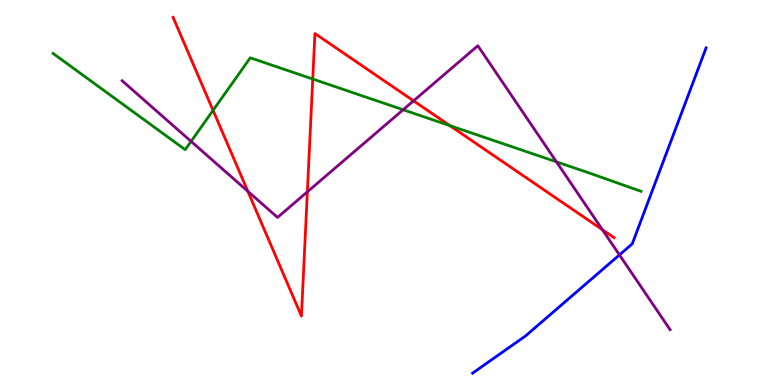[{'lines': ['blue', 'red'], 'intersections': []}, {'lines': ['green', 'red'], 'intersections': [{'x': 2.75, 'y': 7.13}, {'x': 4.04, 'y': 7.95}, {'x': 5.8, 'y': 6.74}]}, {'lines': ['purple', 'red'], 'intersections': [{'x': 3.2, 'y': 5.03}, {'x': 3.97, 'y': 5.02}, {'x': 5.34, 'y': 7.38}, {'x': 7.77, 'y': 4.03}]}, {'lines': ['blue', 'green'], 'intersections': []}, {'lines': ['blue', 'purple'], 'intersections': [{'x': 7.99, 'y': 3.38}]}, {'lines': ['green', 'purple'], 'intersections': [{'x': 2.47, 'y': 6.33}, {'x': 5.2, 'y': 7.15}, {'x': 7.18, 'y': 5.8}]}]